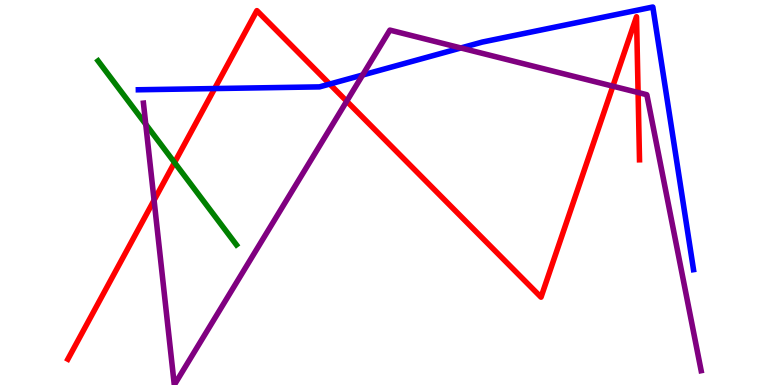[{'lines': ['blue', 'red'], 'intersections': [{'x': 2.77, 'y': 7.7}, {'x': 4.25, 'y': 7.82}]}, {'lines': ['green', 'red'], 'intersections': [{'x': 2.25, 'y': 5.78}]}, {'lines': ['purple', 'red'], 'intersections': [{'x': 1.99, 'y': 4.8}, {'x': 4.47, 'y': 7.37}, {'x': 7.91, 'y': 7.76}, {'x': 8.23, 'y': 7.6}]}, {'lines': ['blue', 'green'], 'intersections': []}, {'lines': ['blue', 'purple'], 'intersections': [{'x': 4.68, 'y': 8.05}, {'x': 5.95, 'y': 8.75}]}, {'lines': ['green', 'purple'], 'intersections': [{'x': 1.88, 'y': 6.77}]}]